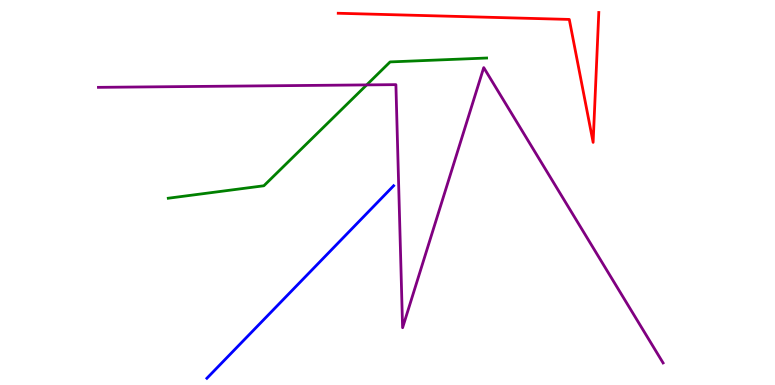[{'lines': ['blue', 'red'], 'intersections': []}, {'lines': ['green', 'red'], 'intersections': []}, {'lines': ['purple', 'red'], 'intersections': []}, {'lines': ['blue', 'green'], 'intersections': []}, {'lines': ['blue', 'purple'], 'intersections': []}, {'lines': ['green', 'purple'], 'intersections': [{'x': 4.73, 'y': 7.79}]}]